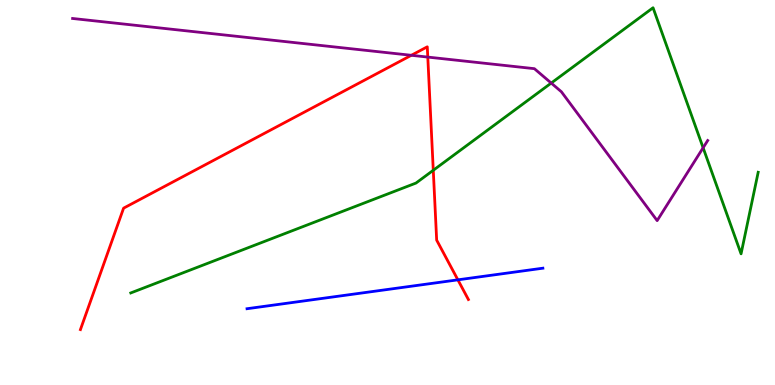[{'lines': ['blue', 'red'], 'intersections': [{'x': 5.91, 'y': 2.73}]}, {'lines': ['green', 'red'], 'intersections': [{'x': 5.59, 'y': 5.58}]}, {'lines': ['purple', 'red'], 'intersections': [{'x': 5.31, 'y': 8.56}, {'x': 5.52, 'y': 8.52}]}, {'lines': ['blue', 'green'], 'intersections': []}, {'lines': ['blue', 'purple'], 'intersections': []}, {'lines': ['green', 'purple'], 'intersections': [{'x': 7.11, 'y': 7.84}, {'x': 9.07, 'y': 6.16}]}]